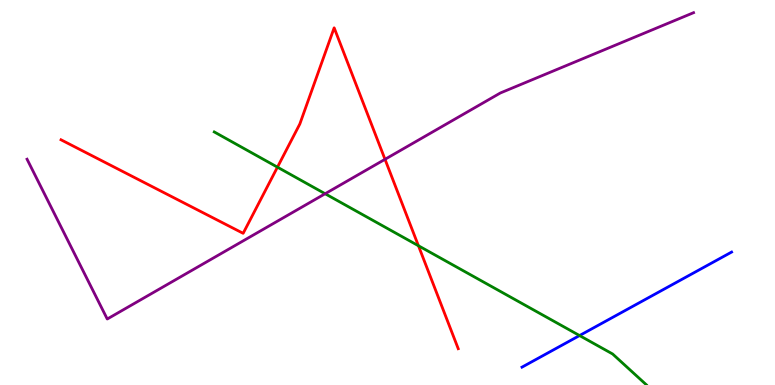[{'lines': ['blue', 'red'], 'intersections': []}, {'lines': ['green', 'red'], 'intersections': [{'x': 3.58, 'y': 5.66}, {'x': 5.4, 'y': 3.62}]}, {'lines': ['purple', 'red'], 'intersections': [{'x': 4.97, 'y': 5.86}]}, {'lines': ['blue', 'green'], 'intersections': [{'x': 7.48, 'y': 1.28}]}, {'lines': ['blue', 'purple'], 'intersections': []}, {'lines': ['green', 'purple'], 'intersections': [{'x': 4.2, 'y': 4.97}]}]